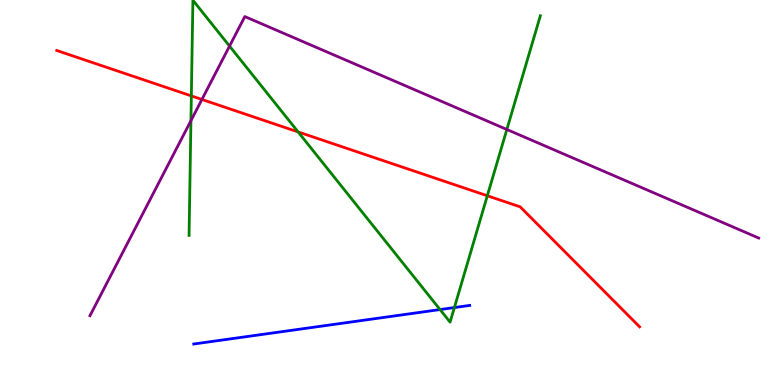[{'lines': ['blue', 'red'], 'intersections': []}, {'lines': ['green', 'red'], 'intersections': [{'x': 2.47, 'y': 7.51}, {'x': 3.85, 'y': 6.57}, {'x': 6.29, 'y': 4.92}]}, {'lines': ['purple', 'red'], 'intersections': [{'x': 2.61, 'y': 7.42}]}, {'lines': ['blue', 'green'], 'intersections': [{'x': 5.68, 'y': 1.96}, {'x': 5.86, 'y': 2.01}]}, {'lines': ['blue', 'purple'], 'intersections': []}, {'lines': ['green', 'purple'], 'intersections': [{'x': 2.46, 'y': 6.87}, {'x': 2.96, 'y': 8.8}, {'x': 6.54, 'y': 6.64}]}]